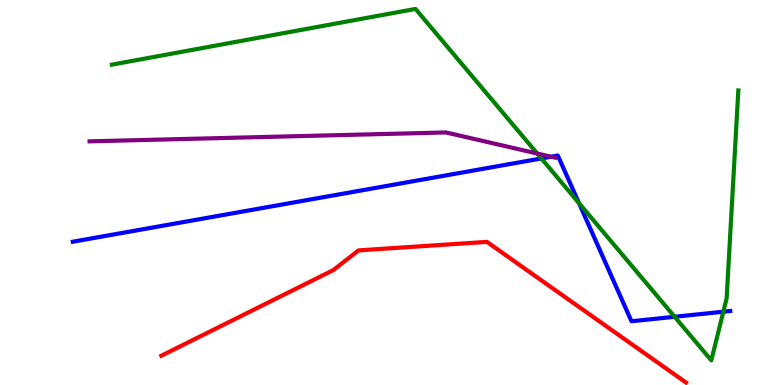[{'lines': ['blue', 'red'], 'intersections': []}, {'lines': ['green', 'red'], 'intersections': []}, {'lines': ['purple', 'red'], 'intersections': []}, {'lines': ['blue', 'green'], 'intersections': [{'x': 6.99, 'y': 5.88}, {'x': 7.47, 'y': 4.72}, {'x': 8.71, 'y': 1.77}, {'x': 9.33, 'y': 1.9}]}, {'lines': ['blue', 'purple'], 'intersections': [{'x': 7.11, 'y': 5.93}]}, {'lines': ['green', 'purple'], 'intersections': [{'x': 6.93, 'y': 6.01}]}]